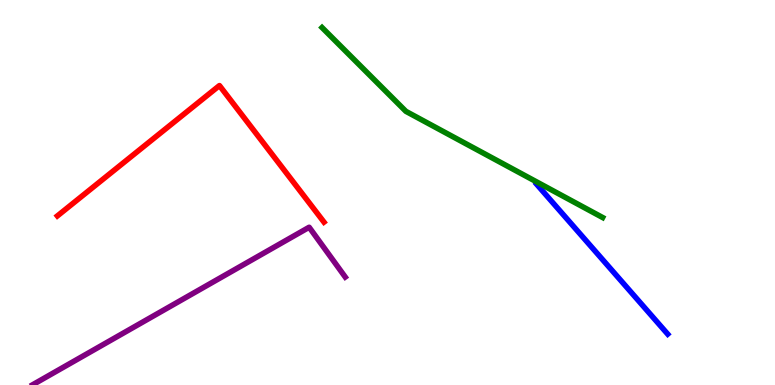[{'lines': ['blue', 'red'], 'intersections': []}, {'lines': ['green', 'red'], 'intersections': []}, {'lines': ['purple', 'red'], 'intersections': []}, {'lines': ['blue', 'green'], 'intersections': []}, {'lines': ['blue', 'purple'], 'intersections': []}, {'lines': ['green', 'purple'], 'intersections': []}]